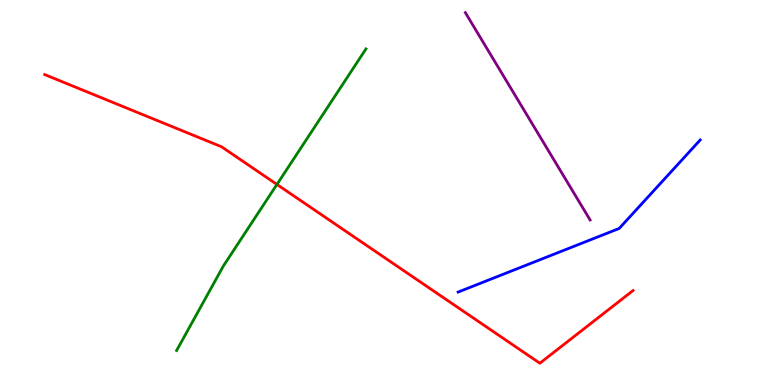[{'lines': ['blue', 'red'], 'intersections': []}, {'lines': ['green', 'red'], 'intersections': [{'x': 3.57, 'y': 5.21}]}, {'lines': ['purple', 'red'], 'intersections': []}, {'lines': ['blue', 'green'], 'intersections': []}, {'lines': ['blue', 'purple'], 'intersections': []}, {'lines': ['green', 'purple'], 'intersections': []}]